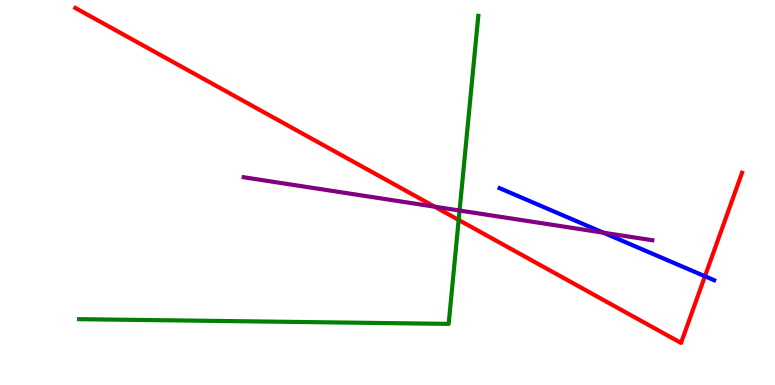[{'lines': ['blue', 'red'], 'intersections': [{'x': 9.1, 'y': 2.82}]}, {'lines': ['green', 'red'], 'intersections': [{'x': 5.92, 'y': 4.29}]}, {'lines': ['purple', 'red'], 'intersections': [{'x': 5.61, 'y': 4.63}]}, {'lines': ['blue', 'green'], 'intersections': []}, {'lines': ['blue', 'purple'], 'intersections': [{'x': 7.79, 'y': 3.96}]}, {'lines': ['green', 'purple'], 'intersections': [{'x': 5.93, 'y': 4.53}]}]